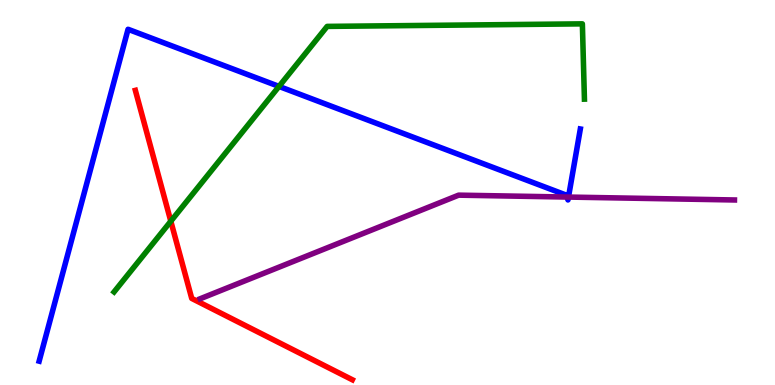[{'lines': ['blue', 'red'], 'intersections': []}, {'lines': ['green', 'red'], 'intersections': [{'x': 2.2, 'y': 4.25}]}, {'lines': ['purple', 'red'], 'intersections': []}, {'lines': ['blue', 'green'], 'intersections': [{'x': 3.6, 'y': 7.76}]}, {'lines': ['blue', 'purple'], 'intersections': [{'x': 7.32, 'y': 4.88}, {'x': 7.34, 'y': 4.88}]}, {'lines': ['green', 'purple'], 'intersections': []}]